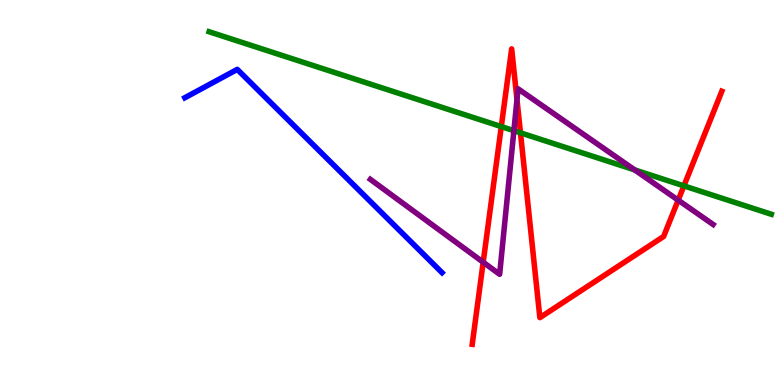[{'lines': ['blue', 'red'], 'intersections': []}, {'lines': ['green', 'red'], 'intersections': [{'x': 6.47, 'y': 6.71}, {'x': 6.72, 'y': 6.55}, {'x': 8.82, 'y': 5.17}]}, {'lines': ['purple', 'red'], 'intersections': [{'x': 6.23, 'y': 3.19}, {'x': 6.67, 'y': 7.41}, {'x': 8.75, 'y': 4.8}]}, {'lines': ['blue', 'green'], 'intersections': []}, {'lines': ['blue', 'purple'], 'intersections': []}, {'lines': ['green', 'purple'], 'intersections': [{'x': 6.63, 'y': 6.61}, {'x': 8.19, 'y': 5.59}]}]